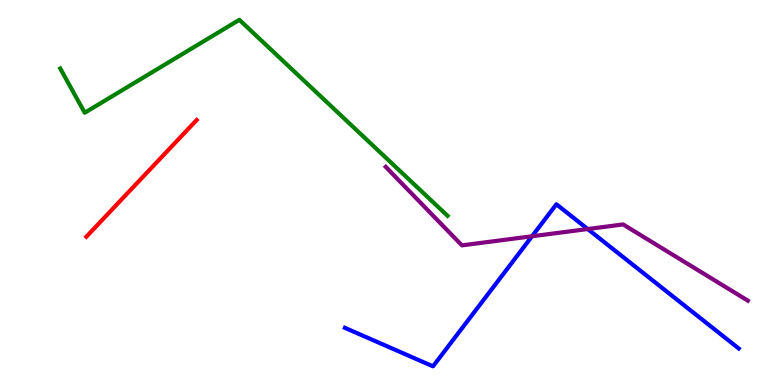[{'lines': ['blue', 'red'], 'intersections': []}, {'lines': ['green', 'red'], 'intersections': []}, {'lines': ['purple', 'red'], 'intersections': []}, {'lines': ['blue', 'green'], 'intersections': []}, {'lines': ['blue', 'purple'], 'intersections': [{'x': 6.87, 'y': 3.86}, {'x': 7.58, 'y': 4.05}]}, {'lines': ['green', 'purple'], 'intersections': []}]